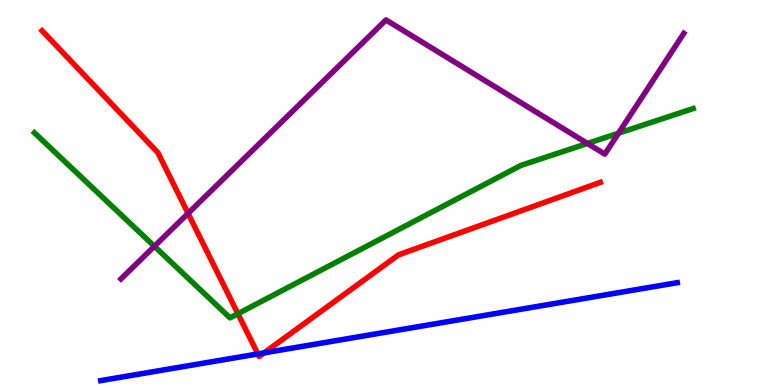[{'lines': ['blue', 'red'], 'intersections': [{'x': 3.33, 'y': 0.807}, {'x': 3.41, 'y': 0.834}]}, {'lines': ['green', 'red'], 'intersections': [{'x': 3.07, 'y': 1.85}]}, {'lines': ['purple', 'red'], 'intersections': [{'x': 2.43, 'y': 4.46}]}, {'lines': ['blue', 'green'], 'intersections': []}, {'lines': ['blue', 'purple'], 'intersections': []}, {'lines': ['green', 'purple'], 'intersections': [{'x': 1.99, 'y': 3.6}, {'x': 7.58, 'y': 6.27}, {'x': 7.98, 'y': 6.54}]}]